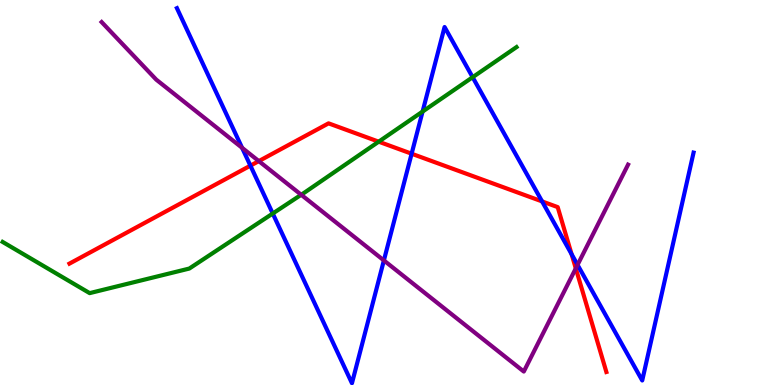[{'lines': ['blue', 'red'], 'intersections': [{'x': 3.23, 'y': 5.7}, {'x': 5.31, 'y': 6.01}, {'x': 6.99, 'y': 4.77}, {'x': 7.38, 'y': 3.4}]}, {'lines': ['green', 'red'], 'intersections': [{'x': 4.89, 'y': 6.32}]}, {'lines': ['purple', 'red'], 'intersections': [{'x': 3.34, 'y': 5.82}, {'x': 7.43, 'y': 3.03}]}, {'lines': ['blue', 'green'], 'intersections': [{'x': 3.52, 'y': 4.45}, {'x': 5.45, 'y': 7.1}, {'x': 6.1, 'y': 7.99}]}, {'lines': ['blue', 'purple'], 'intersections': [{'x': 3.12, 'y': 6.16}, {'x': 4.95, 'y': 3.24}, {'x': 7.45, 'y': 3.12}]}, {'lines': ['green', 'purple'], 'intersections': [{'x': 3.89, 'y': 4.94}]}]